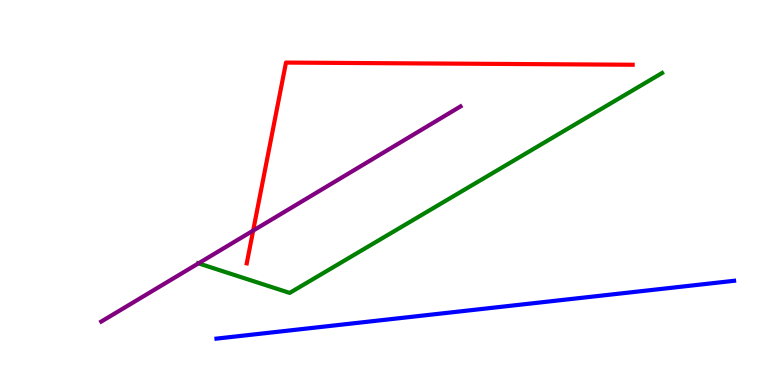[{'lines': ['blue', 'red'], 'intersections': []}, {'lines': ['green', 'red'], 'intersections': []}, {'lines': ['purple', 'red'], 'intersections': [{'x': 3.27, 'y': 4.01}]}, {'lines': ['blue', 'green'], 'intersections': []}, {'lines': ['blue', 'purple'], 'intersections': []}, {'lines': ['green', 'purple'], 'intersections': [{'x': 2.56, 'y': 3.16}]}]